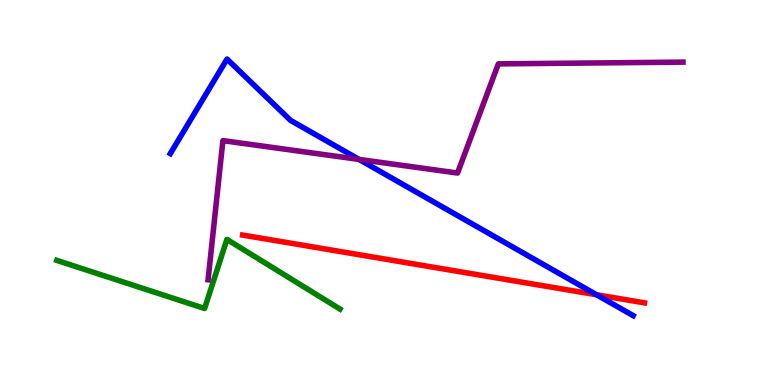[{'lines': ['blue', 'red'], 'intersections': [{'x': 7.7, 'y': 2.34}]}, {'lines': ['green', 'red'], 'intersections': []}, {'lines': ['purple', 'red'], 'intersections': []}, {'lines': ['blue', 'green'], 'intersections': []}, {'lines': ['blue', 'purple'], 'intersections': [{'x': 4.63, 'y': 5.86}]}, {'lines': ['green', 'purple'], 'intersections': []}]